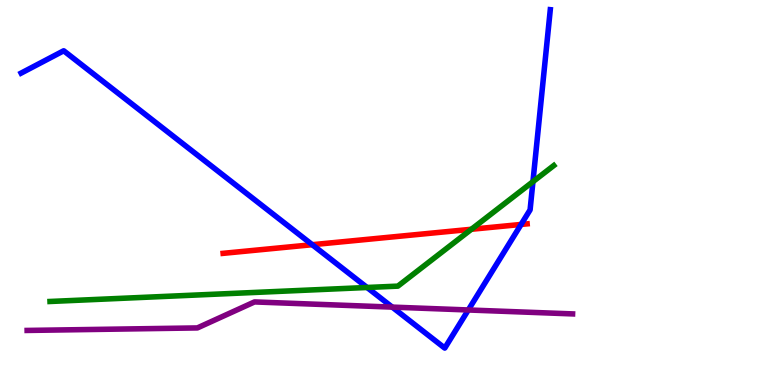[{'lines': ['blue', 'red'], 'intersections': [{'x': 4.03, 'y': 3.64}, {'x': 6.72, 'y': 4.17}]}, {'lines': ['green', 'red'], 'intersections': [{'x': 6.08, 'y': 4.04}]}, {'lines': ['purple', 'red'], 'intersections': []}, {'lines': ['blue', 'green'], 'intersections': [{'x': 4.74, 'y': 2.53}, {'x': 6.88, 'y': 5.28}]}, {'lines': ['blue', 'purple'], 'intersections': [{'x': 5.06, 'y': 2.02}, {'x': 6.04, 'y': 1.95}]}, {'lines': ['green', 'purple'], 'intersections': []}]